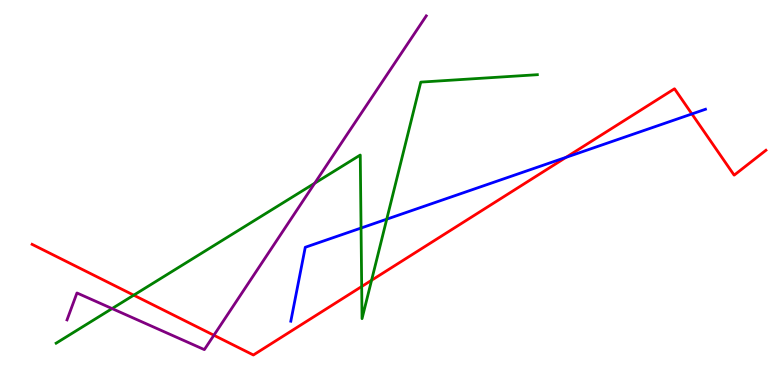[{'lines': ['blue', 'red'], 'intersections': [{'x': 7.3, 'y': 5.91}, {'x': 8.93, 'y': 7.04}]}, {'lines': ['green', 'red'], 'intersections': [{'x': 1.73, 'y': 2.33}, {'x': 4.67, 'y': 2.56}, {'x': 4.79, 'y': 2.72}]}, {'lines': ['purple', 'red'], 'intersections': [{'x': 2.76, 'y': 1.29}]}, {'lines': ['blue', 'green'], 'intersections': [{'x': 4.66, 'y': 4.08}, {'x': 4.99, 'y': 4.31}]}, {'lines': ['blue', 'purple'], 'intersections': []}, {'lines': ['green', 'purple'], 'intersections': [{'x': 1.45, 'y': 1.99}, {'x': 4.06, 'y': 5.24}]}]